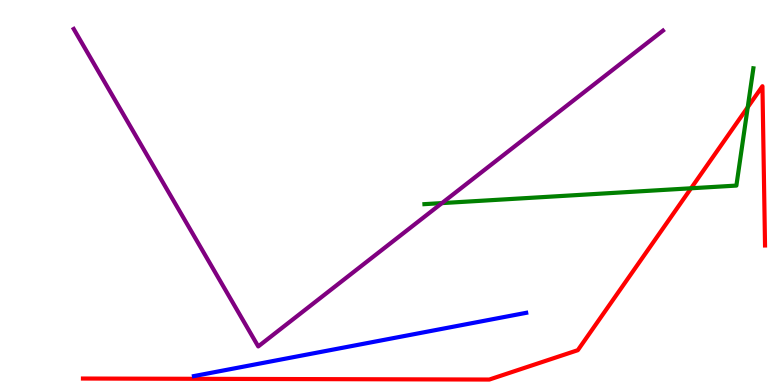[{'lines': ['blue', 'red'], 'intersections': []}, {'lines': ['green', 'red'], 'intersections': [{'x': 8.92, 'y': 5.11}, {'x': 9.65, 'y': 7.21}]}, {'lines': ['purple', 'red'], 'intersections': []}, {'lines': ['blue', 'green'], 'intersections': []}, {'lines': ['blue', 'purple'], 'intersections': []}, {'lines': ['green', 'purple'], 'intersections': [{'x': 5.7, 'y': 4.72}]}]